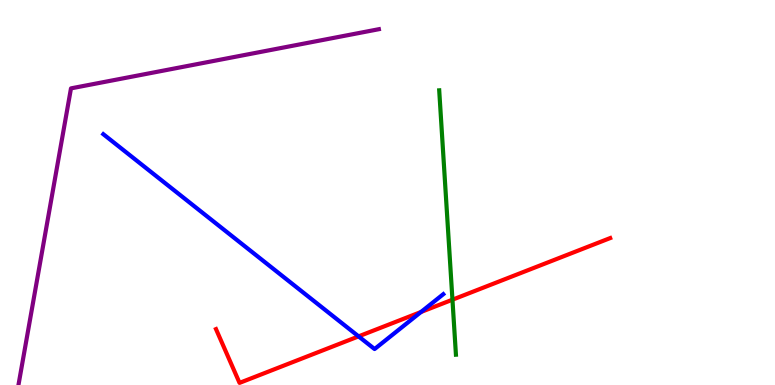[{'lines': ['blue', 'red'], 'intersections': [{'x': 4.63, 'y': 1.26}, {'x': 5.43, 'y': 1.9}]}, {'lines': ['green', 'red'], 'intersections': [{'x': 5.84, 'y': 2.22}]}, {'lines': ['purple', 'red'], 'intersections': []}, {'lines': ['blue', 'green'], 'intersections': []}, {'lines': ['blue', 'purple'], 'intersections': []}, {'lines': ['green', 'purple'], 'intersections': []}]